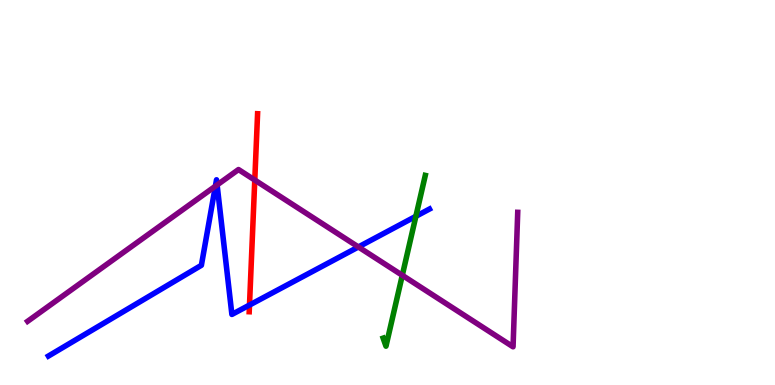[{'lines': ['blue', 'red'], 'intersections': [{'x': 3.22, 'y': 2.08}]}, {'lines': ['green', 'red'], 'intersections': []}, {'lines': ['purple', 'red'], 'intersections': [{'x': 3.29, 'y': 5.32}]}, {'lines': ['blue', 'green'], 'intersections': [{'x': 5.37, 'y': 4.38}]}, {'lines': ['blue', 'purple'], 'intersections': [{'x': 2.78, 'y': 5.16}, {'x': 2.8, 'y': 5.2}, {'x': 4.62, 'y': 3.59}]}, {'lines': ['green', 'purple'], 'intersections': [{'x': 5.19, 'y': 2.85}]}]